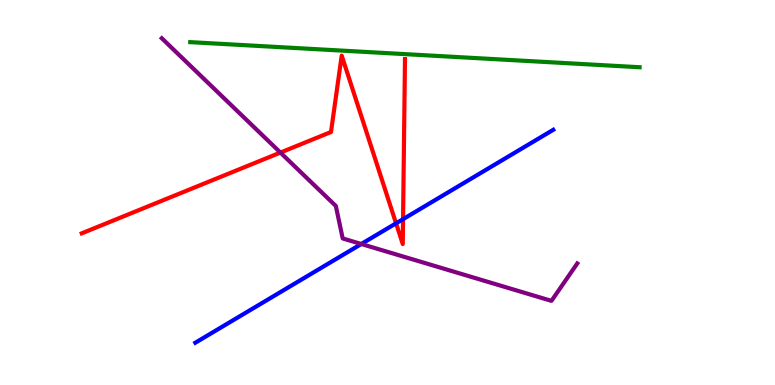[{'lines': ['blue', 'red'], 'intersections': [{'x': 5.11, 'y': 4.2}, {'x': 5.2, 'y': 4.31}]}, {'lines': ['green', 'red'], 'intersections': []}, {'lines': ['purple', 'red'], 'intersections': [{'x': 3.62, 'y': 6.04}]}, {'lines': ['blue', 'green'], 'intersections': []}, {'lines': ['blue', 'purple'], 'intersections': [{'x': 4.66, 'y': 3.66}]}, {'lines': ['green', 'purple'], 'intersections': []}]